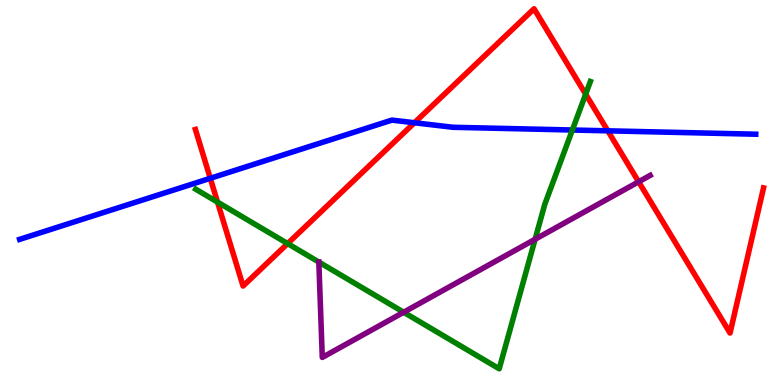[{'lines': ['blue', 'red'], 'intersections': [{'x': 2.71, 'y': 5.37}, {'x': 5.35, 'y': 6.81}, {'x': 7.84, 'y': 6.6}]}, {'lines': ['green', 'red'], 'intersections': [{'x': 2.81, 'y': 4.75}, {'x': 3.71, 'y': 3.67}, {'x': 7.56, 'y': 7.55}]}, {'lines': ['purple', 'red'], 'intersections': [{'x': 8.24, 'y': 5.28}]}, {'lines': ['blue', 'green'], 'intersections': [{'x': 7.39, 'y': 6.62}]}, {'lines': ['blue', 'purple'], 'intersections': []}, {'lines': ['green', 'purple'], 'intersections': [{'x': 5.21, 'y': 1.89}, {'x': 6.9, 'y': 3.79}]}]